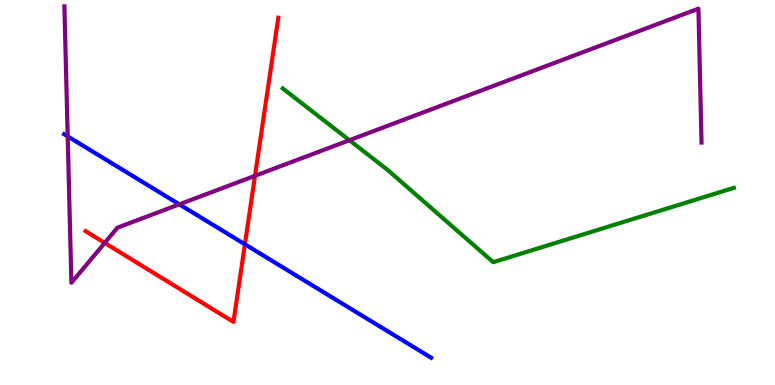[{'lines': ['blue', 'red'], 'intersections': [{'x': 3.16, 'y': 3.65}]}, {'lines': ['green', 'red'], 'intersections': []}, {'lines': ['purple', 'red'], 'intersections': [{'x': 1.35, 'y': 3.69}, {'x': 3.29, 'y': 5.43}]}, {'lines': ['blue', 'green'], 'intersections': []}, {'lines': ['blue', 'purple'], 'intersections': [{'x': 0.874, 'y': 6.46}, {'x': 2.31, 'y': 4.69}]}, {'lines': ['green', 'purple'], 'intersections': [{'x': 4.51, 'y': 6.36}]}]